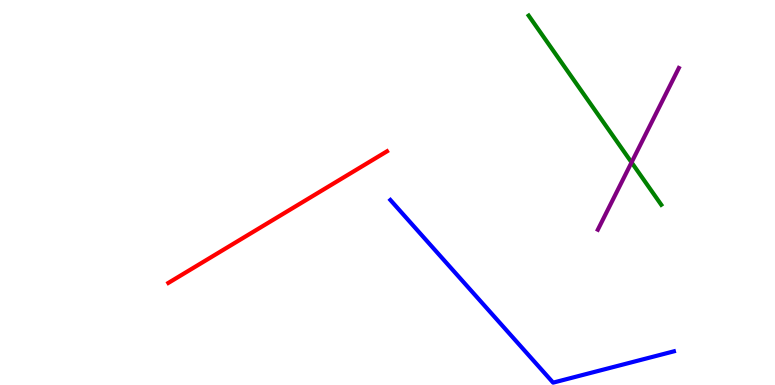[{'lines': ['blue', 'red'], 'intersections': []}, {'lines': ['green', 'red'], 'intersections': []}, {'lines': ['purple', 'red'], 'intersections': []}, {'lines': ['blue', 'green'], 'intersections': []}, {'lines': ['blue', 'purple'], 'intersections': []}, {'lines': ['green', 'purple'], 'intersections': [{'x': 8.15, 'y': 5.78}]}]